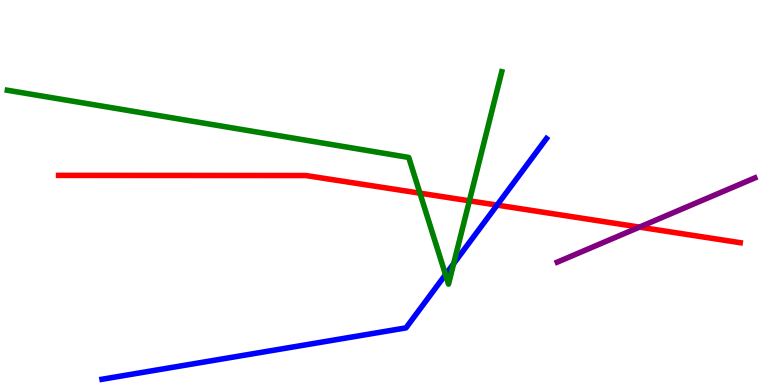[{'lines': ['blue', 'red'], 'intersections': [{'x': 6.41, 'y': 4.67}]}, {'lines': ['green', 'red'], 'intersections': [{'x': 5.42, 'y': 4.98}, {'x': 6.06, 'y': 4.78}]}, {'lines': ['purple', 'red'], 'intersections': [{'x': 8.25, 'y': 4.1}]}, {'lines': ['blue', 'green'], 'intersections': [{'x': 5.75, 'y': 2.87}, {'x': 5.85, 'y': 3.15}]}, {'lines': ['blue', 'purple'], 'intersections': []}, {'lines': ['green', 'purple'], 'intersections': []}]